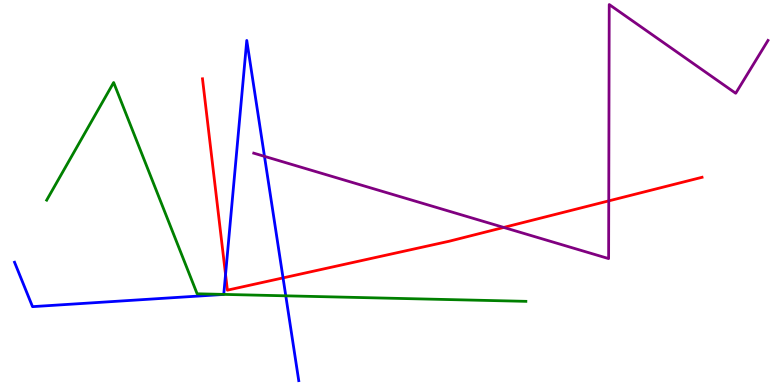[{'lines': ['blue', 'red'], 'intersections': [{'x': 2.91, 'y': 2.87}, {'x': 3.65, 'y': 2.78}]}, {'lines': ['green', 'red'], 'intersections': []}, {'lines': ['purple', 'red'], 'intersections': [{'x': 6.5, 'y': 4.09}, {'x': 7.85, 'y': 4.78}]}, {'lines': ['blue', 'green'], 'intersections': [{'x': 2.89, 'y': 2.35}, {'x': 3.69, 'y': 2.32}]}, {'lines': ['blue', 'purple'], 'intersections': [{'x': 3.41, 'y': 5.94}]}, {'lines': ['green', 'purple'], 'intersections': []}]